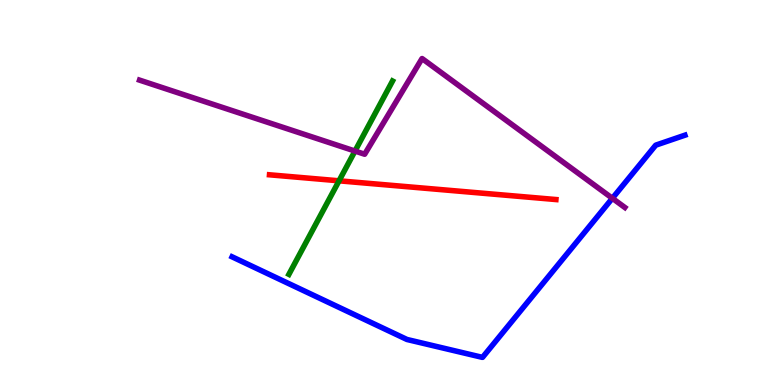[{'lines': ['blue', 'red'], 'intersections': []}, {'lines': ['green', 'red'], 'intersections': [{'x': 4.37, 'y': 5.3}]}, {'lines': ['purple', 'red'], 'intersections': []}, {'lines': ['blue', 'green'], 'intersections': []}, {'lines': ['blue', 'purple'], 'intersections': [{'x': 7.9, 'y': 4.85}]}, {'lines': ['green', 'purple'], 'intersections': [{'x': 4.58, 'y': 6.08}]}]